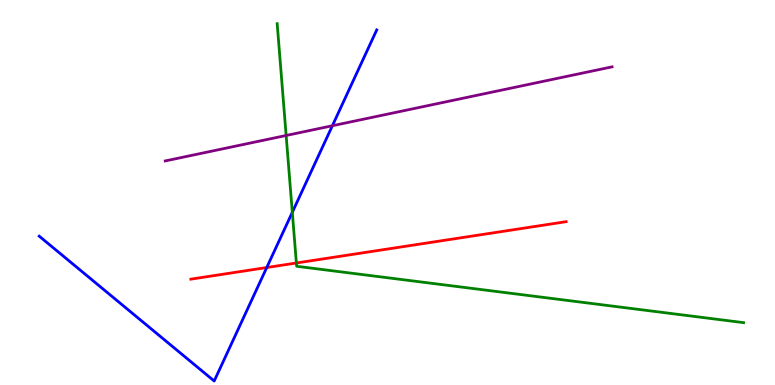[{'lines': ['blue', 'red'], 'intersections': [{'x': 3.44, 'y': 3.05}]}, {'lines': ['green', 'red'], 'intersections': [{'x': 3.82, 'y': 3.17}]}, {'lines': ['purple', 'red'], 'intersections': []}, {'lines': ['blue', 'green'], 'intersections': [{'x': 3.77, 'y': 4.49}]}, {'lines': ['blue', 'purple'], 'intersections': [{'x': 4.29, 'y': 6.73}]}, {'lines': ['green', 'purple'], 'intersections': [{'x': 3.69, 'y': 6.48}]}]